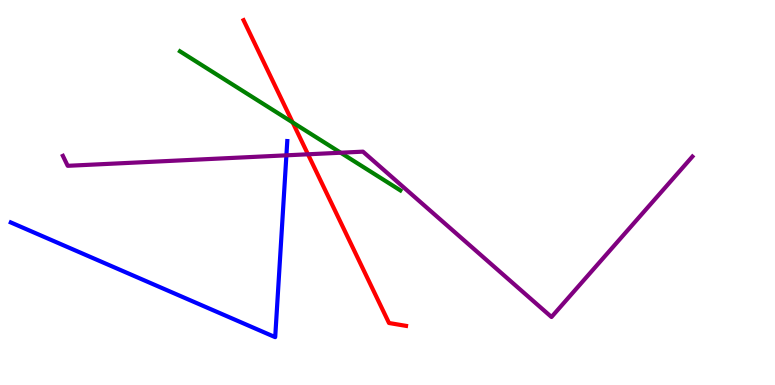[{'lines': ['blue', 'red'], 'intersections': []}, {'lines': ['green', 'red'], 'intersections': [{'x': 3.78, 'y': 6.82}]}, {'lines': ['purple', 'red'], 'intersections': [{'x': 3.97, 'y': 5.99}]}, {'lines': ['blue', 'green'], 'intersections': []}, {'lines': ['blue', 'purple'], 'intersections': [{'x': 3.7, 'y': 5.97}]}, {'lines': ['green', 'purple'], 'intersections': [{'x': 4.4, 'y': 6.03}]}]